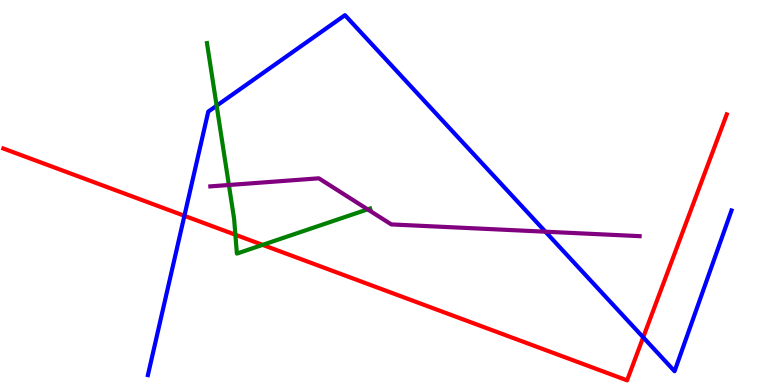[{'lines': ['blue', 'red'], 'intersections': [{'x': 2.38, 'y': 4.39}, {'x': 8.3, 'y': 1.24}]}, {'lines': ['green', 'red'], 'intersections': [{'x': 3.04, 'y': 3.9}, {'x': 3.39, 'y': 3.64}]}, {'lines': ['purple', 'red'], 'intersections': []}, {'lines': ['blue', 'green'], 'intersections': [{'x': 2.8, 'y': 7.25}]}, {'lines': ['blue', 'purple'], 'intersections': [{'x': 7.04, 'y': 3.98}]}, {'lines': ['green', 'purple'], 'intersections': [{'x': 2.95, 'y': 5.19}, {'x': 4.74, 'y': 4.56}]}]